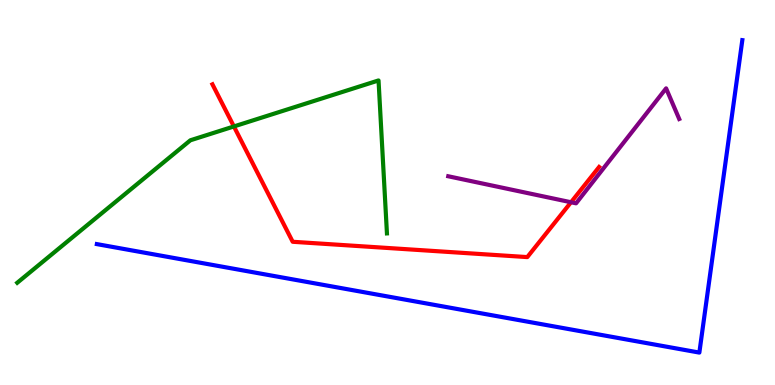[{'lines': ['blue', 'red'], 'intersections': []}, {'lines': ['green', 'red'], 'intersections': [{'x': 3.02, 'y': 6.72}]}, {'lines': ['purple', 'red'], 'intersections': [{'x': 7.37, 'y': 4.75}]}, {'lines': ['blue', 'green'], 'intersections': []}, {'lines': ['blue', 'purple'], 'intersections': []}, {'lines': ['green', 'purple'], 'intersections': []}]